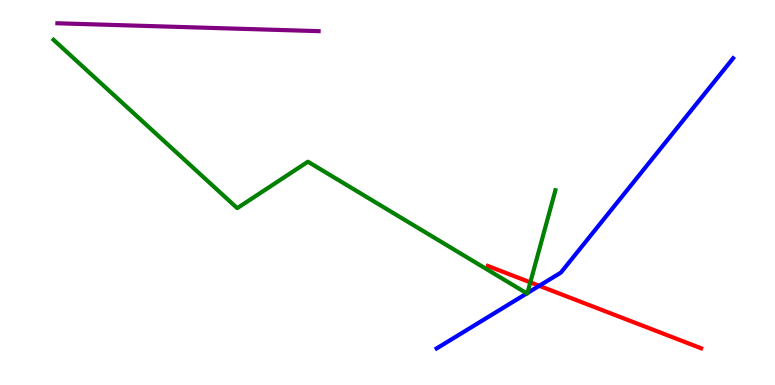[{'lines': ['blue', 'red'], 'intersections': [{'x': 6.96, 'y': 2.58}]}, {'lines': ['green', 'red'], 'intersections': [{'x': 6.84, 'y': 2.67}]}, {'lines': ['purple', 'red'], 'intersections': []}, {'lines': ['blue', 'green'], 'intersections': [{'x': 6.8, 'y': 2.38}, {'x': 6.81, 'y': 2.39}]}, {'lines': ['blue', 'purple'], 'intersections': []}, {'lines': ['green', 'purple'], 'intersections': []}]